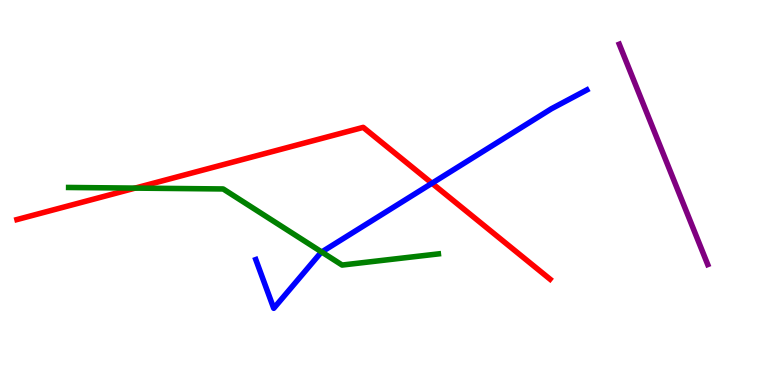[{'lines': ['blue', 'red'], 'intersections': [{'x': 5.57, 'y': 5.24}]}, {'lines': ['green', 'red'], 'intersections': [{'x': 1.74, 'y': 5.11}]}, {'lines': ['purple', 'red'], 'intersections': []}, {'lines': ['blue', 'green'], 'intersections': [{'x': 4.15, 'y': 3.45}]}, {'lines': ['blue', 'purple'], 'intersections': []}, {'lines': ['green', 'purple'], 'intersections': []}]